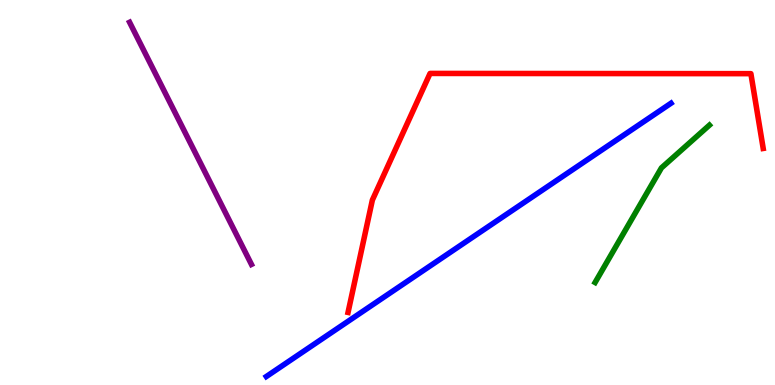[{'lines': ['blue', 'red'], 'intersections': []}, {'lines': ['green', 'red'], 'intersections': []}, {'lines': ['purple', 'red'], 'intersections': []}, {'lines': ['blue', 'green'], 'intersections': []}, {'lines': ['blue', 'purple'], 'intersections': []}, {'lines': ['green', 'purple'], 'intersections': []}]